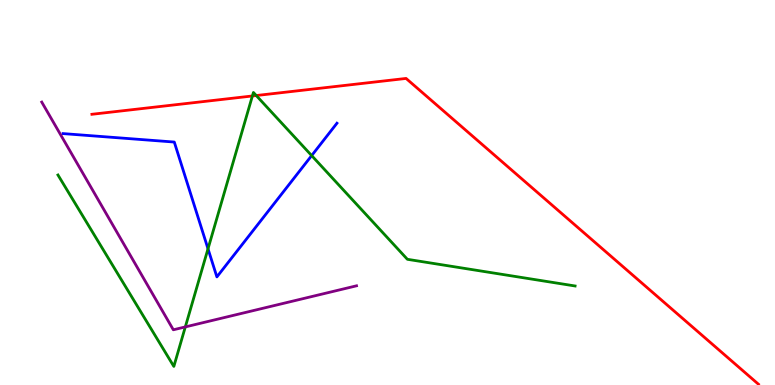[{'lines': ['blue', 'red'], 'intersections': []}, {'lines': ['green', 'red'], 'intersections': [{'x': 3.26, 'y': 7.51}, {'x': 3.31, 'y': 7.52}]}, {'lines': ['purple', 'red'], 'intersections': []}, {'lines': ['blue', 'green'], 'intersections': [{'x': 2.68, 'y': 3.54}, {'x': 4.02, 'y': 5.96}]}, {'lines': ['blue', 'purple'], 'intersections': []}, {'lines': ['green', 'purple'], 'intersections': [{'x': 2.39, 'y': 1.51}]}]